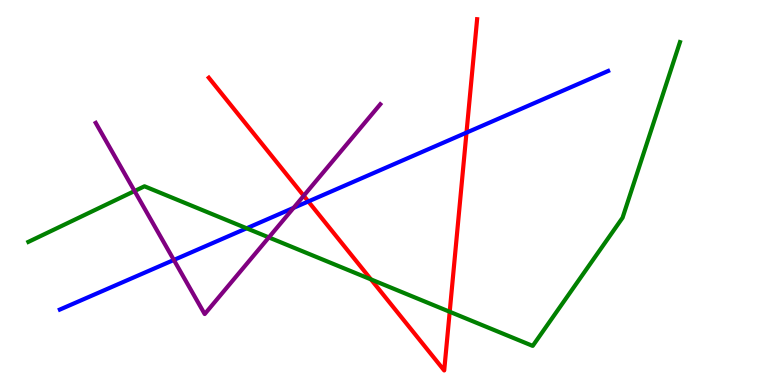[{'lines': ['blue', 'red'], 'intersections': [{'x': 3.98, 'y': 4.77}, {'x': 6.02, 'y': 6.56}]}, {'lines': ['green', 'red'], 'intersections': [{'x': 4.79, 'y': 2.74}, {'x': 5.8, 'y': 1.9}]}, {'lines': ['purple', 'red'], 'intersections': [{'x': 3.92, 'y': 4.92}]}, {'lines': ['blue', 'green'], 'intersections': [{'x': 3.18, 'y': 4.07}]}, {'lines': ['blue', 'purple'], 'intersections': [{'x': 2.24, 'y': 3.25}, {'x': 3.79, 'y': 4.6}]}, {'lines': ['green', 'purple'], 'intersections': [{'x': 1.74, 'y': 5.04}, {'x': 3.47, 'y': 3.83}]}]